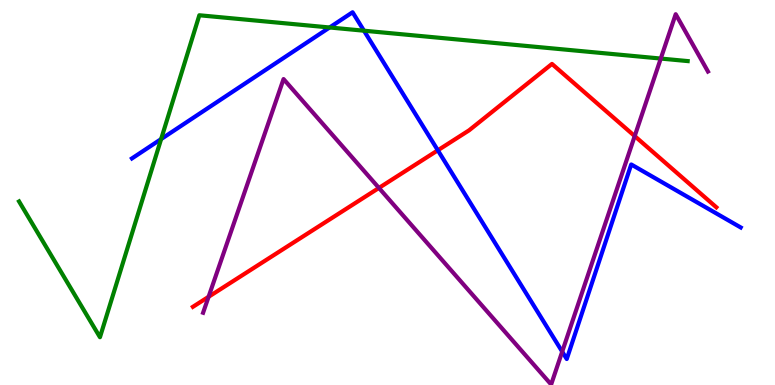[{'lines': ['blue', 'red'], 'intersections': [{'x': 5.65, 'y': 6.1}]}, {'lines': ['green', 'red'], 'intersections': []}, {'lines': ['purple', 'red'], 'intersections': [{'x': 2.69, 'y': 2.29}, {'x': 4.89, 'y': 5.12}, {'x': 8.19, 'y': 6.47}]}, {'lines': ['blue', 'green'], 'intersections': [{'x': 2.08, 'y': 6.39}, {'x': 4.25, 'y': 9.29}, {'x': 4.7, 'y': 9.2}]}, {'lines': ['blue', 'purple'], 'intersections': [{'x': 7.25, 'y': 0.866}]}, {'lines': ['green', 'purple'], 'intersections': [{'x': 8.53, 'y': 8.48}]}]